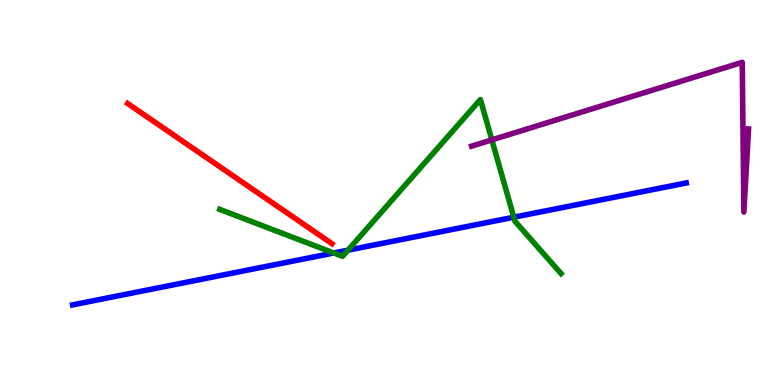[{'lines': ['blue', 'red'], 'intersections': []}, {'lines': ['green', 'red'], 'intersections': []}, {'lines': ['purple', 'red'], 'intersections': []}, {'lines': ['blue', 'green'], 'intersections': [{'x': 4.31, 'y': 3.43}, {'x': 4.49, 'y': 3.5}, {'x': 6.63, 'y': 4.36}]}, {'lines': ['blue', 'purple'], 'intersections': []}, {'lines': ['green', 'purple'], 'intersections': [{'x': 6.35, 'y': 6.37}]}]